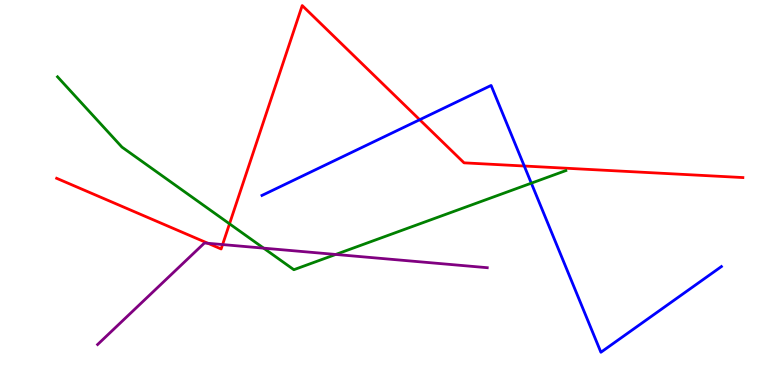[{'lines': ['blue', 'red'], 'intersections': [{'x': 5.42, 'y': 6.89}, {'x': 6.76, 'y': 5.69}]}, {'lines': ['green', 'red'], 'intersections': [{'x': 2.96, 'y': 4.19}]}, {'lines': ['purple', 'red'], 'intersections': [{'x': 2.68, 'y': 3.68}, {'x': 2.87, 'y': 3.65}]}, {'lines': ['blue', 'green'], 'intersections': [{'x': 6.86, 'y': 5.24}]}, {'lines': ['blue', 'purple'], 'intersections': []}, {'lines': ['green', 'purple'], 'intersections': [{'x': 3.4, 'y': 3.55}, {'x': 4.33, 'y': 3.39}]}]